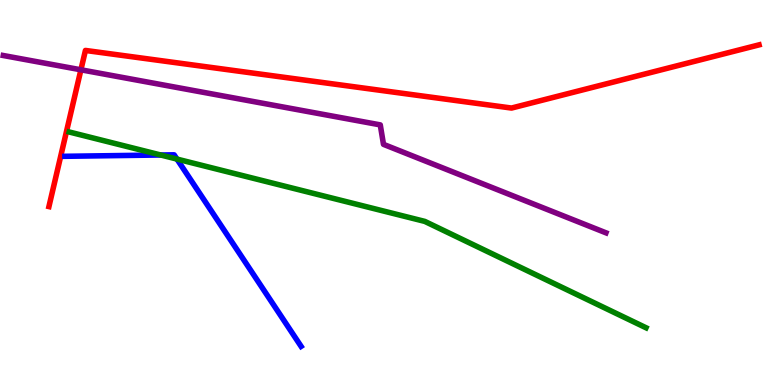[{'lines': ['blue', 'red'], 'intersections': []}, {'lines': ['green', 'red'], 'intersections': []}, {'lines': ['purple', 'red'], 'intersections': [{'x': 1.04, 'y': 8.19}]}, {'lines': ['blue', 'green'], 'intersections': [{'x': 2.07, 'y': 5.97}, {'x': 2.28, 'y': 5.87}]}, {'lines': ['blue', 'purple'], 'intersections': []}, {'lines': ['green', 'purple'], 'intersections': []}]